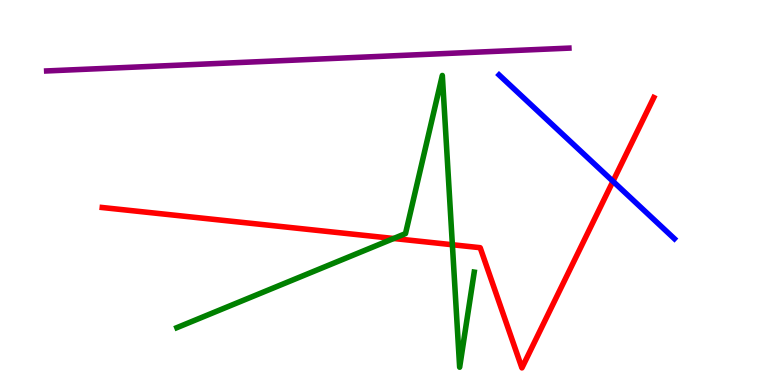[{'lines': ['blue', 'red'], 'intersections': [{'x': 7.91, 'y': 5.29}]}, {'lines': ['green', 'red'], 'intersections': [{'x': 5.08, 'y': 3.81}, {'x': 5.84, 'y': 3.64}]}, {'lines': ['purple', 'red'], 'intersections': []}, {'lines': ['blue', 'green'], 'intersections': []}, {'lines': ['blue', 'purple'], 'intersections': []}, {'lines': ['green', 'purple'], 'intersections': []}]